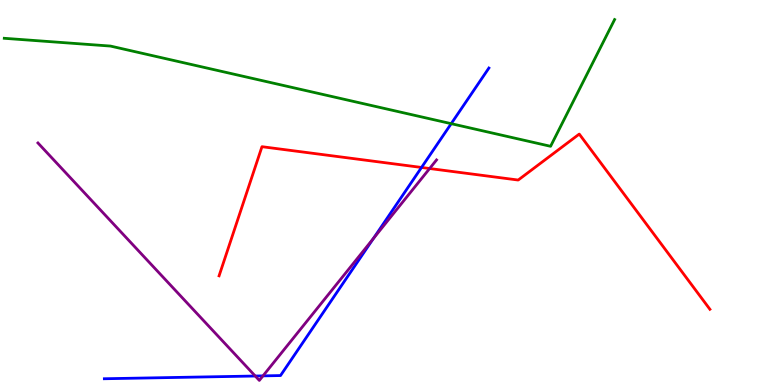[{'lines': ['blue', 'red'], 'intersections': [{'x': 5.44, 'y': 5.65}]}, {'lines': ['green', 'red'], 'intersections': []}, {'lines': ['purple', 'red'], 'intersections': [{'x': 5.54, 'y': 5.62}]}, {'lines': ['blue', 'green'], 'intersections': [{'x': 5.82, 'y': 6.79}]}, {'lines': ['blue', 'purple'], 'intersections': [{'x': 3.29, 'y': 0.233}, {'x': 3.39, 'y': 0.237}, {'x': 4.82, 'y': 3.8}]}, {'lines': ['green', 'purple'], 'intersections': []}]